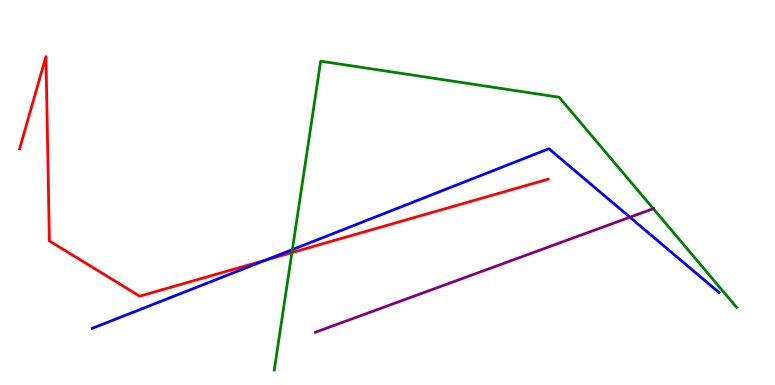[{'lines': ['blue', 'red'], 'intersections': [{'x': 3.43, 'y': 3.25}]}, {'lines': ['green', 'red'], 'intersections': [{'x': 3.77, 'y': 3.44}]}, {'lines': ['purple', 'red'], 'intersections': []}, {'lines': ['blue', 'green'], 'intersections': [{'x': 3.77, 'y': 3.52}]}, {'lines': ['blue', 'purple'], 'intersections': [{'x': 8.13, 'y': 4.36}]}, {'lines': ['green', 'purple'], 'intersections': [{'x': 8.43, 'y': 4.58}]}]